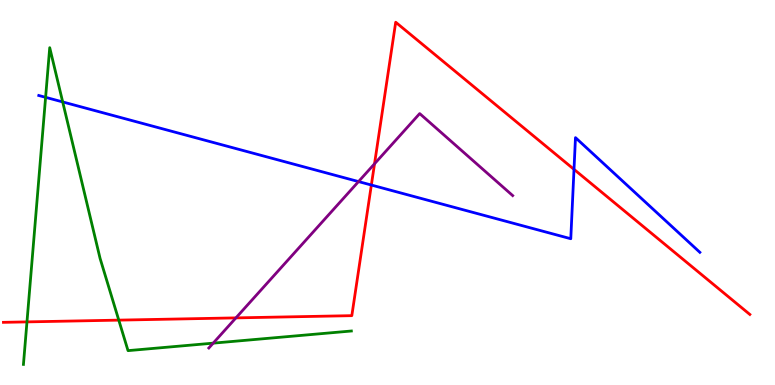[{'lines': ['blue', 'red'], 'intersections': [{'x': 4.79, 'y': 5.19}, {'x': 7.41, 'y': 5.6}]}, {'lines': ['green', 'red'], 'intersections': [{'x': 0.348, 'y': 1.64}, {'x': 1.53, 'y': 1.68}]}, {'lines': ['purple', 'red'], 'intersections': [{'x': 3.04, 'y': 1.74}, {'x': 4.83, 'y': 5.75}]}, {'lines': ['blue', 'green'], 'intersections': [{'x': 0.588, 'y': 7.47}, {'x': 0.809, 'y': 7.35}]}, {'lines': ['blue', 'purple'], 'intersections': [{'x': 4.63, 'y': 5.28}]}, {'lines': ['green', 'purple'], 'intersections': [{'x': 2.75, 'y': 1.09}]}]